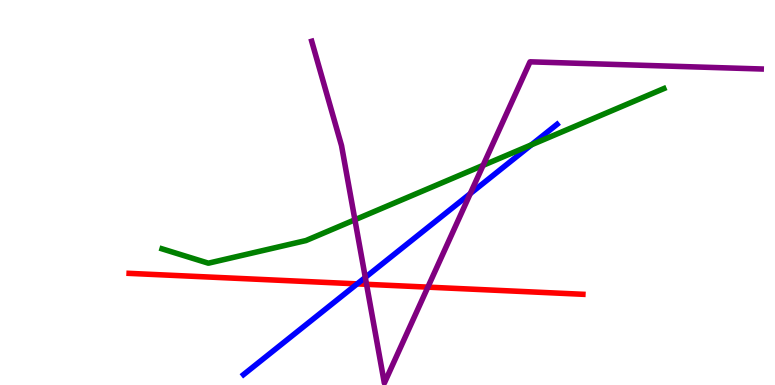[{'lines': ['blue', 'red'], 'intersections': [{'x': 4.61, 'y': 2.63}]}, {'lines': ['green', 'red'], 'intersections': []}, {'lines': ['purple', 'red'], 'intersections': [{'x': 4.73, 'y': 2.62}, {'x': 5.52, 'y': 2.54}]}, {'lines': ['blue', 'green'], 'intersections': [{'x': 6.86, 'y': 6.24}]}, {'lines': ['blue', 'purple'], 'intersections': [{'x': 4.71, 'y': 2.79}, {'x': 6.07, 'y': 4.97}]}, {'lines': ['green', 'purple'], 'intersections': [{'x': 4.58, 'y': 4.29}, {'x': 6.23, 'y': 5.71}]}]